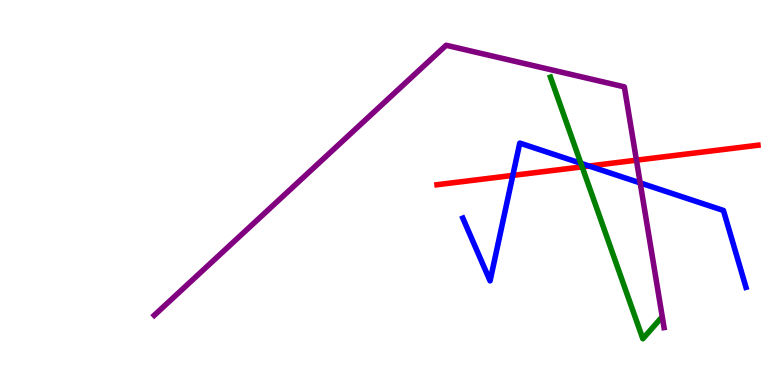[{'lines': ['blue', 'red'], 'intersections': [{'x': 6.62, 'y': 5.44}, {'x': 7.6, 'y': 5.69}]}, {'lines': ['green', 'red'], 'intersections': [{'x': 7.51, 'y': 5.67}]}, {'lines': ['purple', 'red'], 'intersections': [{'x': 8.21, 'y': 5.84}]}, {'lines': ['blue', 'green'], 'intersections': [{'x': 7.5, 'y': 5.76}]}, {'lines': ['blue', 'purple'], 'intersections': [{'x': 8.26, 'y': 5.25}]}, {'lines': ['green', 'purple'], 'intersections': []}]